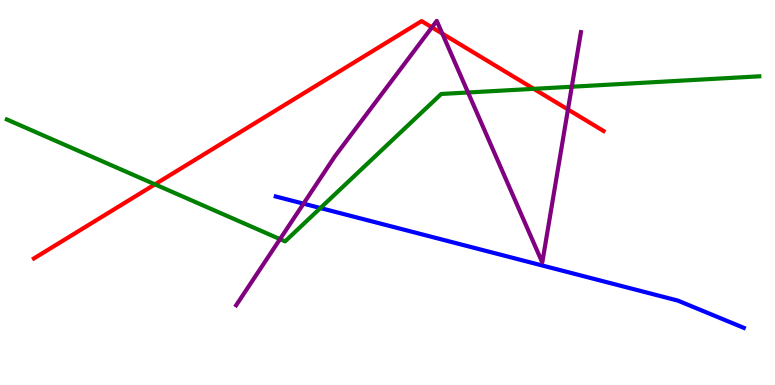[{'lines': ['blue', 'red'], 'intersections': []}, {'lines': ['green', 'red'], 'intersections': [{'x': 2.0, 'y': 5.21}, {'x': 6.89, 'y': 7.69}]}, {'lines': ['purple', 'red'], 'intersections': [{'x': 5.57, 'y': 9.29}, {'x': 5.71, 'y': 9.13}, {'x': 7.33, 'y': 7.16}]}, {'lines': ['blue', 'green'], 'intersections': [{'x': 4.13, 'y': 4.6}]}, {'lines': ['blue', 'purple'], 'intersections': [{'x': 3.92, 'y': 4.71}]}, {'lines': ['green', 'purple'], 'intersections': [{'x': 3.61, 'y': 3.79}, {'x': 6.04, 'y': 7.6}, {'x': 7.38, 'y': 7.75}]}]